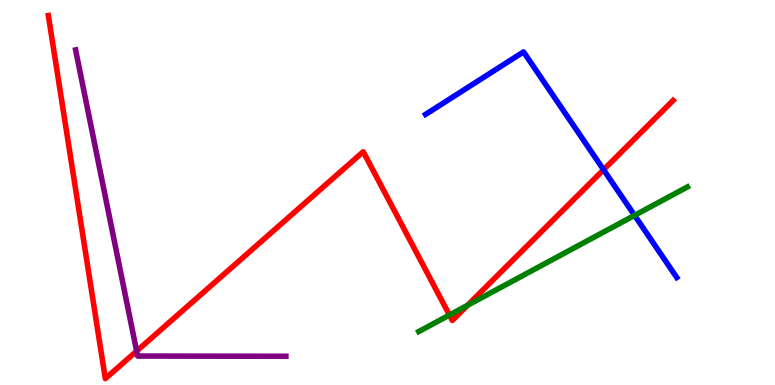[{'lines': ['blue', 'red'], 'intersections': [{'x': 7.79, 'y': 5.59}]}, {'lines': ['green', 'red'], 'intersections': [{'x': 5.8, 'y': 1.82}, {'x': 6.03, 'y': 2.07}]}, {'lines': ['purple', 'red'], 'intersections': [{'x': 1.76, 'y': 0.881}]}, {'lines': ['blue', 'green'], 'intersections': [{'x': 8.19, 'y': 4.41}]}, {'lines': ['blue', 'purple'], 'intersections': []}, {'lines': ['green', 'purple'], 'intersections': []}]